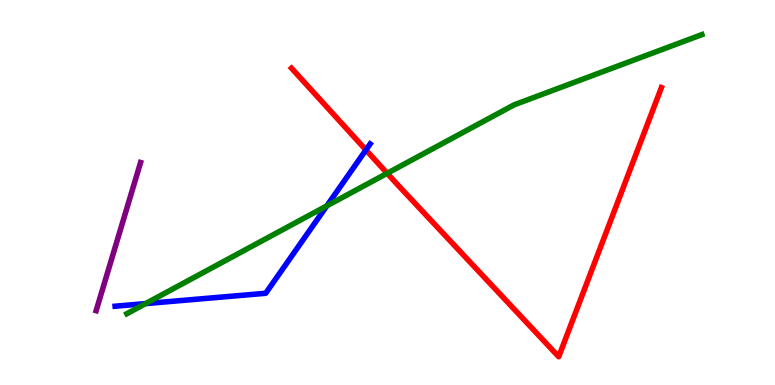[{'lines': ['blue', 'red'], 'intersections': [{'x': 4.72, 'y': 6.11}]}, {'lines': ['green', 'red'], 'intersections': [{'x': 5.0, 'y': 5.5}]}, {'lines': ['purple', 'red'], 'intersections': []}, {'lines': ['blue', 'green'], 'intersections': [{'x': 1.88, 'y': 2.11}, {'x': 4.22, 'y': 4.65}]}, {'lines': ['blue', 'purple'], 'intersections': []}, {'lines': ['green', 'purple'], 'intersections': []}]